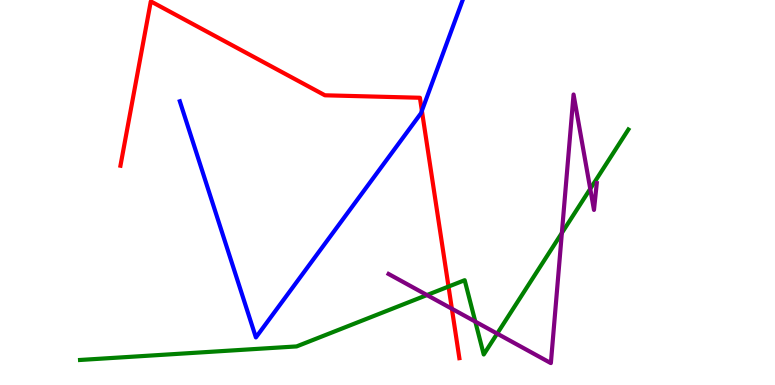[{'lines': ['blue', 'red'], 'intersections': [{'x': 5.44, 'y': 7.12}]}, {'lines': ['green', 'red'], 'intersections': [{'x': 5.79, 'y': 2.56}]}, {'lines': ['purple', 'red'], 'intersections': [{'x': 5.83, 'y': 1.98}]}, {'lines': ['blue', 'green'], 'intersections': []}, {'lines': ['blue', 'purple'], 'intersections': []}, {'lines': ['green', 'purple'], 'intersections': [{'x': 5.51, 'y': 2.34}, {'x': 6.13, 'y': 1.65}, {'x': 6.41, 'y': 1.33}, {'x': 7.25, 'y': 3.95}, {'x': 7.62, 'y': 5.1}]}]